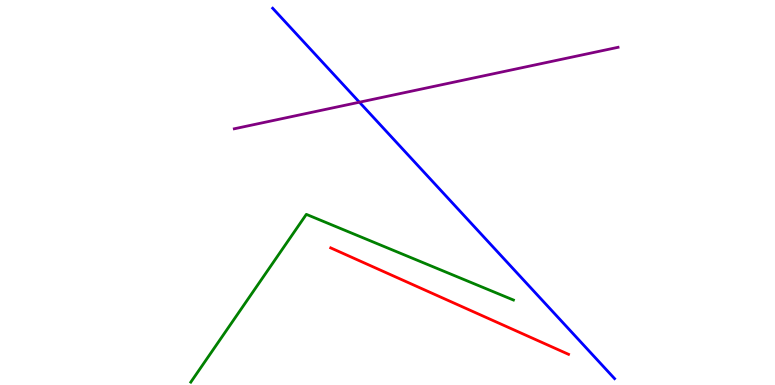[{'lines': ['blue', 'red'], 'intersections': []}, {'lines': ['green', 'red'], 'intersections': []}, {'lines': ['purple', 'red'], 'intersections': []}, {'lines': ['blue', 'green'], 'intersections': []}, {'lines': ['blue', 'purple'], 'intersections': [{'x': 4.64, 'y': 7.35}]}, {'lines': ['green', 'purple'], 'intersections': []}]